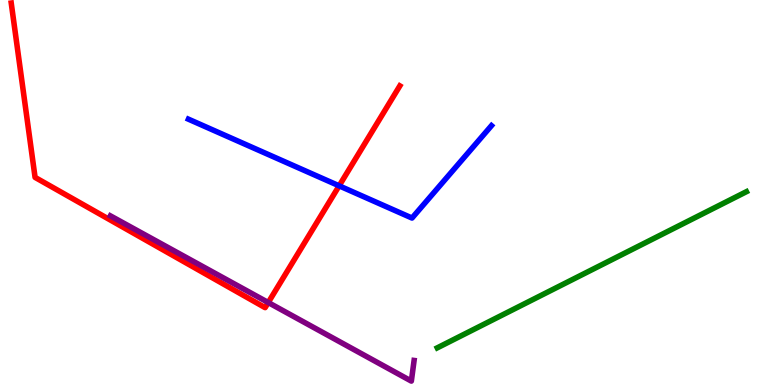[{'lines': ['blue', 'red'], 'intersections': [{'x': 4.38, 'y': 5.17}]}, {'lines': ['green', 'red'], 'intersections': []}, {'lines': ['purple', 'red'], 'intersections': [{'x': 3.46, 'y': 2.14}]}, {'lines': ['blue', 'green'], 'intersections': []}, {'lines': ['blue', 'purple'], 'intersections': []}, {'lines': ['green', 'purple'], 'intersections': []}]